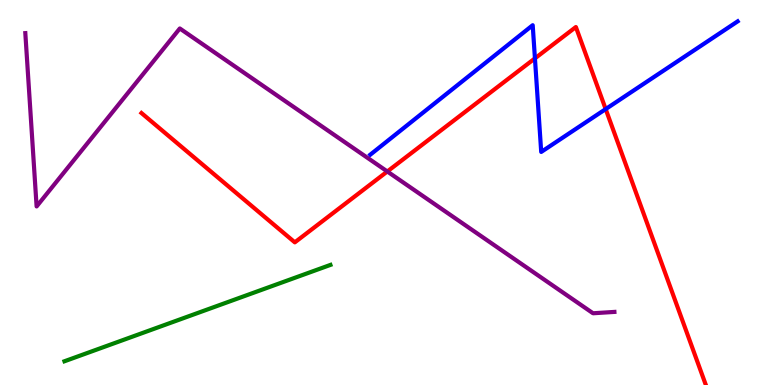[{'lines': ['blue', 'red'], 'intersections': [{'x': 6.9, 'y': 8.48}, {'x': 7.82, 'y': 7.17}]}, {'lines': ['green', 'red'], 'intersections': []}, {'lines': ['purple', 'red'], 'intersections': [{'x': 5.0, 'y': 5.55}]}, {'lines': ['blue', 'green'], 'intersections': []}, {'lines': ['blue', 'purple'], 'intersections': []}, {'lines': ['green', 'purple'], 'intersections': []}]